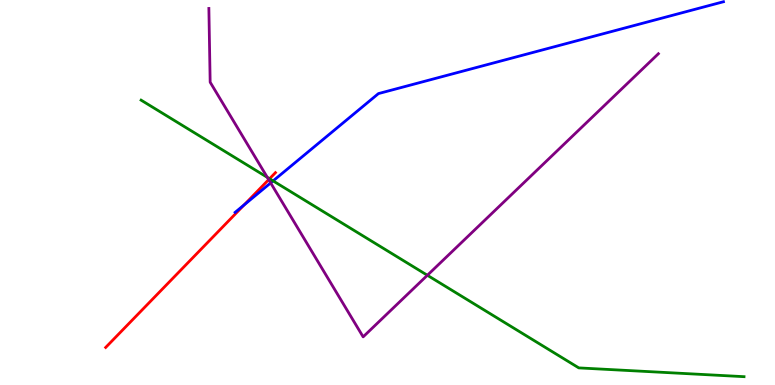[{'lines': ['blue', 'red'], 'intersections': [{'x': 3.15, 'y': 4.68}]}, {'lines': ['green', 'red'], 'intersections': [{'x': 3.48, 'y': 5.36}]}, {'lines': ['purple', 'red'], 'intersections': [{'x': 3.47, 'y': 5.33}]}, {'lines': ['blue', 'green'], 'intersections': [{'x': 3.52, 'y': 5.3}]}, {'lines': ['blue', 'purple'], 'intersections': [{'x': 3.49, 'y': 5.25}]}, {'lines': ['green', 'purple'], 'intersections': [{'x': 3.45, 'y': 5.39}, {'x': 5.51, 'y': 2.85}]}]